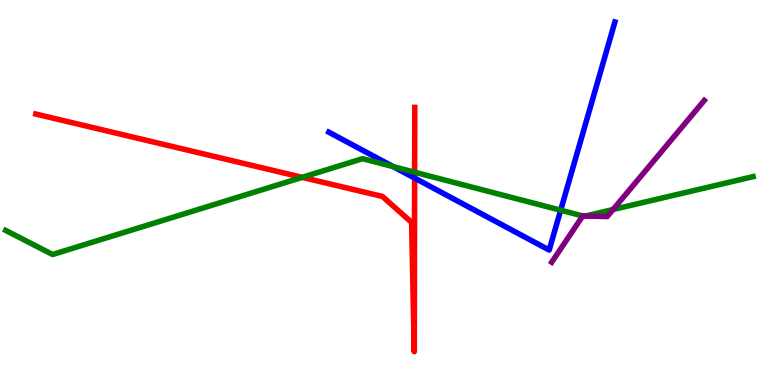[{'lines': ['blue', 'red'], 'intersections': [{'x': 5.35, 'y': 5.37}]}, {'lines': ['green', 'red'], 'intersections': [{'x': 3.9, 'y': 5.39}, {'x': 5.35, 'y': 5.53}]}, {'lines': ['purple', 'red'], 'intersections': []}, {'lines': ['blue', 'green'], 'intersections': [{'x': 5.07, 'y': 5.67}, {'x': 7.23, 'y': 4.54}]}, {'lines': ['blue', 'purple'], 'intersections': []}, {'lines': ['green', 'purple'], 'intersections': [{'x': 7.52, 'y': 4.39}, {'x': 7.55, 'y': 4.39}, {'x': 7.91, 'y': 4.56}]}]